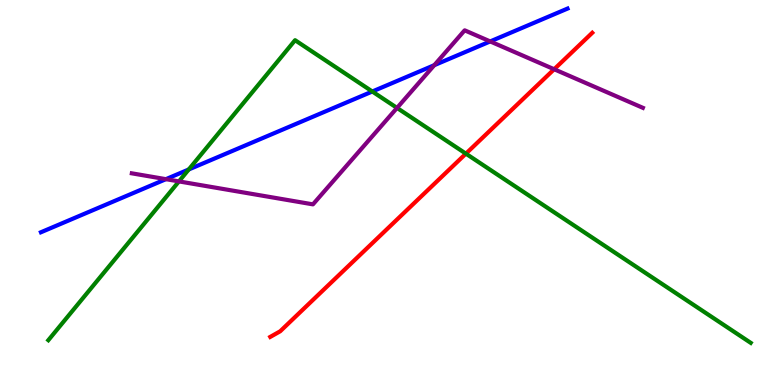[{'lines': ['blue', 'red'], 'intersections': []}, {'lines': ['green', 'red'], 'intersections': [{'x': 6.01, 'y': 6.01}]}, {'lines': ['purple', 'red'], 'intersections': [{'x': 7.15, 'y': 8.2}]}, {'lines': ['blue', 'green'], 'intersections': [{'x': 2.44, 'y': 5.6}, {'x': 4.8, 'y': 7.62}]}, {'lines': ['blue', 'purple'], 'intersections': [{'x': 2.14, 'y': 5.35}, {'x': 5.6, 'y': 8.31}, {'x': 6.33, 'y': 8.92}]}, {'lines': ['green', 'purple'], 'intersections': [{'x': 2.31, 'y': 5.29}, {'x': 5.12, 'y': 7.2}]}]